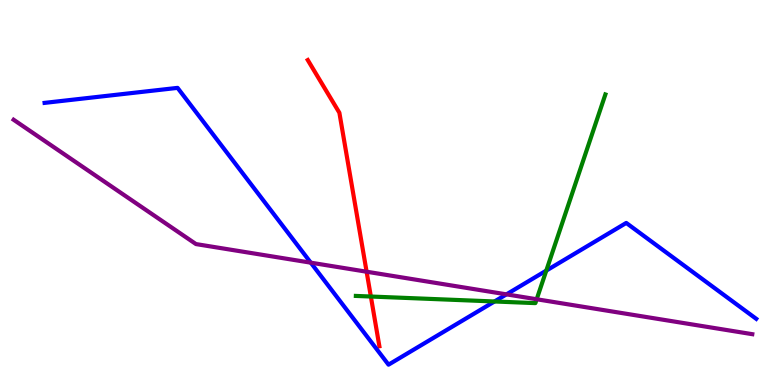[{'lines': ['blue', 'red'], 'intersections': []}, {'lines': ['green', 'red'], 'intersections': [{'x': 4.79, 'y': 2.3}]}, {'lines': ['purple', 'red'], 'intersections': [{'x': 4.73, 'y': 2.94}]}, {'lines': ['blue', 'green'], 'intersections': [{'x': 6.38, 'y': 2.17}, {'x': 7.05, 'y': 2.97}]}, {'lines': ['blue', 'purple'], 'intersections': [{'x': 4.01, 'y': 3.18}, {'x': 6.53, 'y': 2.35}]}, {'lines': ['green', 'purple'], 'intersections': [{'x': 6.92, 'y': 2.23}]}]